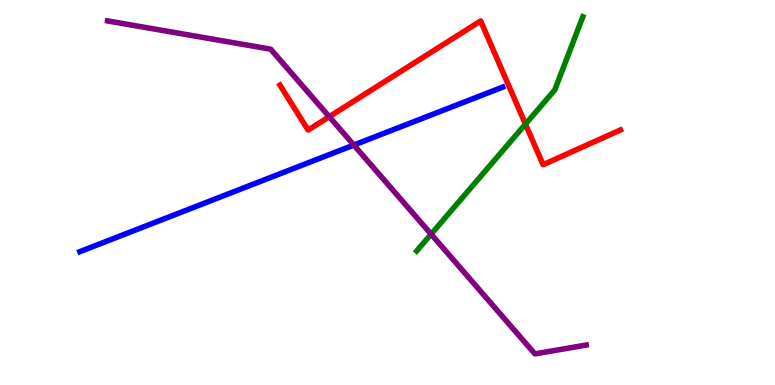[{'lines': ['blue', 'red'], 'intersections': []}, {'lines': ['green', 'red'], 'intersections': [{'x': 6.78, 'y': 6.78}]}, {'lines': ['purple', 'red'], 'intersections': [{'x': 4.25, 'y': 6.97}]}, {'lines': ['blue', 'green'], 'intersections': []}, {'lines': ['blue', 'purple'], 'intersections': [{'x': 4.57, 'y': 6.23}]}, {'lines': ['green', 'purple'], 'intersections': [{'x': 5.56, 'y': 3.92}]}]